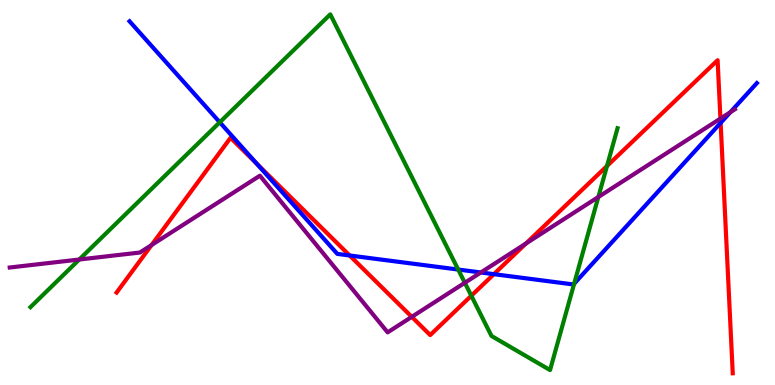[{'lines': ['blue', 'red'], 'intersections': [{'x': 3.31, 'y': 5.74}, {'x': 4.51, 'y': 3.36}, {'x': 6.37, 'y': 2.88}, {'x': 9.3, 'y': 6.81}]}, {'lines': ['green', 'red'], 'intersections': [{'x': 6.08, 'y': 2.32}, {'x': 7.83, 'y': 5.69}]}, {'lines': ['purple', 'red'], 'intersections': [{'x': 1.96, 'y': 3.64}, {'x': 5.31, 'y': 1.77}, {'x': 6.79, 'y': 3.67}, {'x': 9.3, 'y': 6.92}]}, {'lines': ['blue', 'green'], 'intersections': [{'x': 2.84, 'y': 6.82}, {'x': 5.91, 'y': 3.0}, {'x': 7.41, 'y': 2.63}]}, {'lines': ['blue', 'purple'], 'intersections': [{'x': 6.2, 'y': 2.92}, {'x': 9.42, 'y': 7.09}]}, {'lines': ['green', 'purple'], 'intersections': [{'x': 1.02, 'y': 3.26}, {'x': 6.0, 'y': 2.66}, {'x': 7.72, 'y': 4.88}]}]